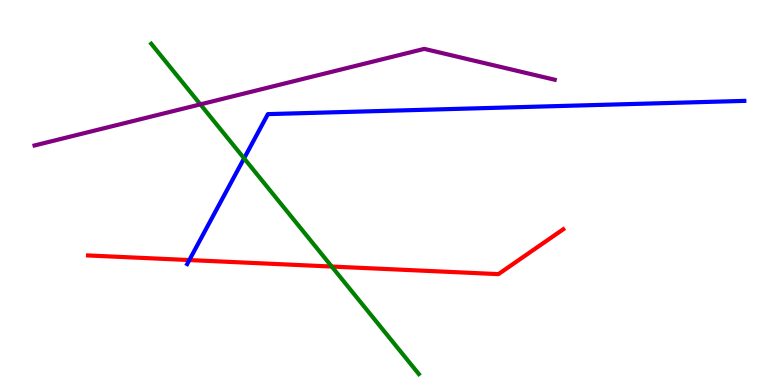[{'lines': ['blue', 'red'], 'intersections': [{'x': 2.44, 'y': 3.25}]}, {'lines': ['green', 'red'], 'intersections': [{'x': 4.28, 'y': 3.08}]}, {'lines': ['purple', 'red'], 'intersections': []}, {'lines': ['blue', 'green'], 'intersections': [{'x': 3.15, 'y': 5.89}]}, {'lines': ['blue', 'purple'], 'intersections': []}, {'lines': ['green', 'purple'], 'intersections': [{'x': 2.59, 'y': 7.29}]}]